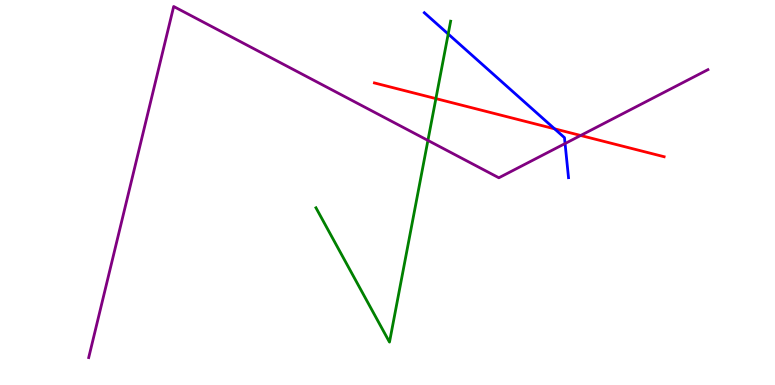[{'lines': ['blue', 'red'], 'intersections': [{'x': 7.16, 'y': 6.65}]}, {'lines': ['green', 'red'], 'intersections': [{'x': 5.62, 'y': 7.44}]}, {'lines': ['purple', 'red'], 'intersections': [{'x': 7.49, 'y': 6.48}]}, {'lines': ['blue', 'green'], 'intersections': [{'x': 5.78, 'y': 9.12}]}, {'lines': ['blue', 'purple'], 'intersections': [{'x': 7.29, 'y': 6.27}]}, {'lines': ['green', 'purple'], 'intersections': [{'x': 5.52, 'y': 6.35}]}]